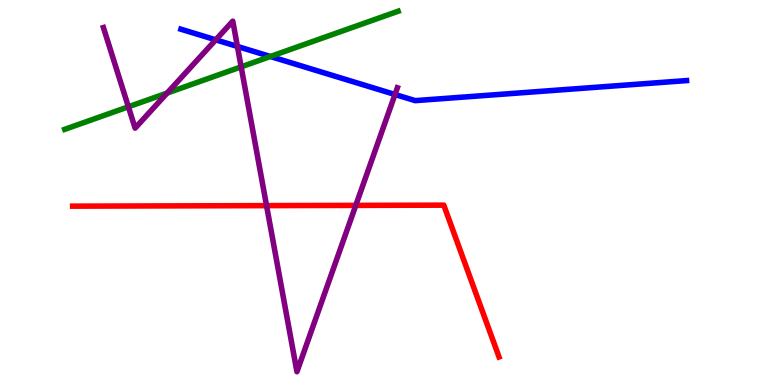[{'lines': ['blue', 'red'], 'intersections': []}, {'lines': ['green', 'red'], 'intersections': []}, {'lines': ['purple', 'red'], 'intersections': [{'x': 3.44, 'y': 4.66}, {'x': 4.59, 'y': 4.67}]}, {'lines': ['blue', 'green'], 'intersections': [{'x': 3.49, 'y': 8.53}]}, {'lines': ['blue', 'purple'], 'intersections': [{'x': 2.78, 'y': 8.97}, {'x': 3.06, 'y': 8.79}, {'x': 5.1, 'y': 7.55}]}, {'lines': ['green', 'purple'], 'intersections': [{'x': 1.66, 'y': 7.23}, {'x': 2.16, 'y': 7.58}, {'x': 3.11, 'y': 8.26}]}]